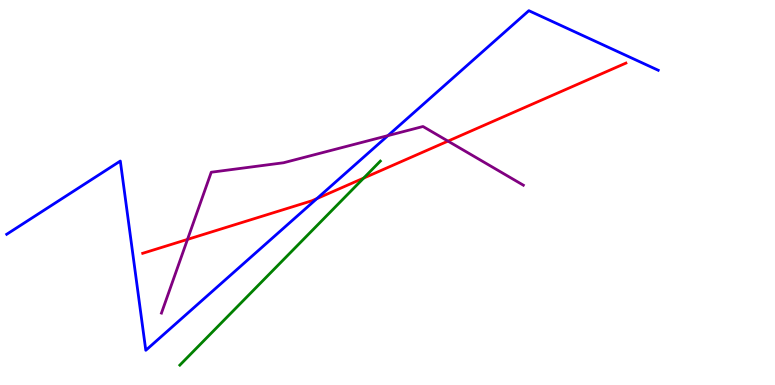[{'lines': ['blue', 'red'], 'intersections': [{'x': 4.09, 'y': 4.84}]}, {'lines': ['green', 'red'], 'intersections': [{'x': 4.69, 'y': 5.37}]}, {'lines': ['purple', 'red'], 'intersections': [{'x': 2.42, 'y': 3.78}, {'x': 5.78, 'y': 6.33}]}, {'lines': ['blue', 'green'], 'intersections': []}, {'lines': ['blue', 'purple'], 'intersections': [{'x': 5.01, 'y': 6.48}]}, {'lines': ['green', 'purple'], 'intersections': []}]